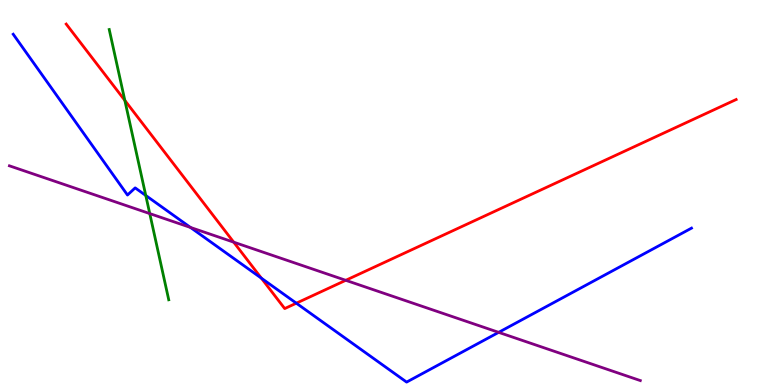[{'lines': ['blue', 'red'], 'intersections': [{'x': 3.37, 'y': 2.78}, {'x': 3.82, 'y': 2.12}]}, {'lines': ['green', 'red'], 'intersections': [{'x': 1.61, 'y': 7.39}]}, {'lines': ['purple', 'red'], 'intersections': [{'x': 3.02, 'y': 3.71}, {'x': 4.46, 'y': 2.72}]}, {'lines': ['blue', 'green'], 'intersections': [{'x': 1.88, 'y': 4.92}]}, {'lines': ['blue', 'purple'], 'intersections': [{'x': 2.46, 'y': 4.09}, {'x': 6.43, 'y': 1.37}]}, {'lines': ['green', 'purple'], 'intersections': [{'x': 1.93, 'y': 4.45}]}]